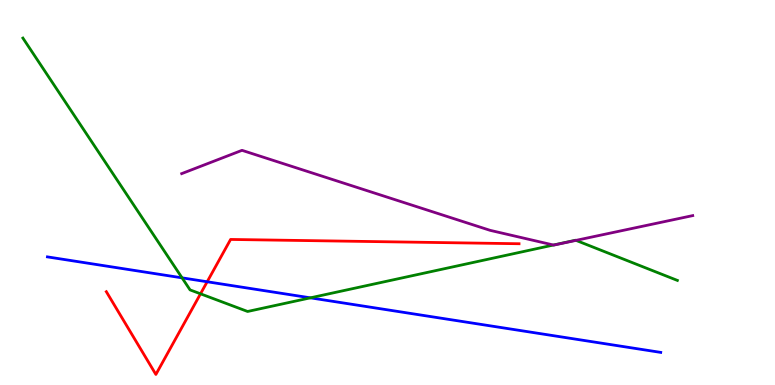[{'lines': ['blue', 'red'], 'intersections': [{'x': 2.67, 'y': 2.68}]}, {'lines': ['green', 'red'], 'intersections': [{'x': 2.59, 'y': 2.37}]}, {'lines': ['purple', 'red'], 'intersections': []}, {'lines': ['blue', 'green'], 'intersections': [{'x': 2.35, 'y': 2.78}, {'x': 4.0, 'y': 2.26}]}, {'lines': ['blue', 'purple'], 'intersections': []}, {'lines': ['green', 'purple'], 'intersections': [{'x': 7.14, 'y': 3.64}, {'x': 7.43, 'y': 3.76}]}]